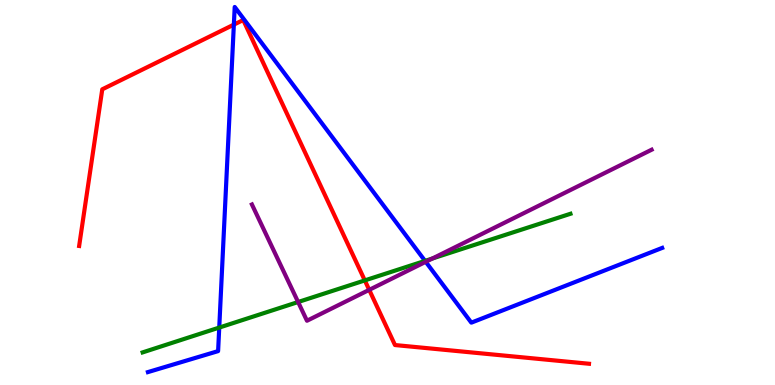[{'lines': ['blue', 'red'], 'intersections': [{'x': 3.02, 'y': 9.36}]}, {'lines': ['green', 'red'], 'intersections': [{'x': 4.71, 'y': 2.72}]}, {'lines': ['purple', 'red'], 'intersections': [{'x': 4.76, 'y': 2.47}]}, {'lines': ['blue', 'green'], 'intersections': [{'x': 2.83, 'y': 1.49}, {'x': 5.48, 'y': 3.22}]}, {'lines': ['blue', 'purple'], 'intersections': [{'x': 5.49, 'y': 3.2}]}, {'lines': ['green', 'purple'], 'intersections': [{'x': 3.85, 'y': 2.16}, {'x': 5.58, 'y': 3.29}]}]